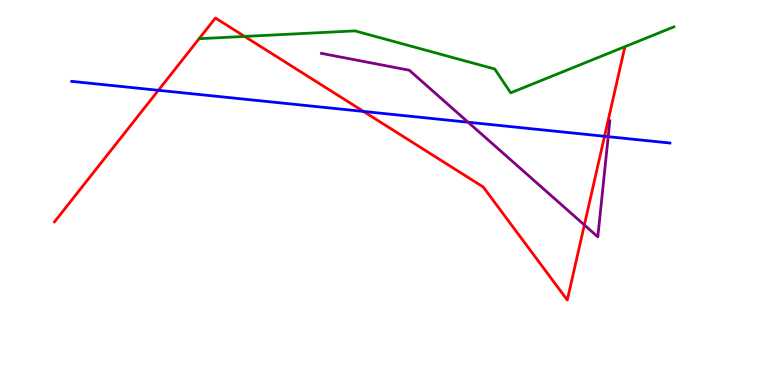[{'lines': ['blue', 'red'], 'intersections': [{'x': 2.04, 'y': 7.65}, {'x': 4.69, 'y': 7.11}, {'x': 7.8, 'y': 6.46}]}, {'lines': ['green', 'red'], 'intersections': [{'x': 3.16, 'y': 9.05}]}, {'lines': ['purple', 'red'], 'intersections': [{'x': 7.54, 'y': 4.16}]}, {'lines': ['blue', 'green'], 'intersections': []}, {'lines': ['blue', 'purple'], 'intersections': [{'x': 6.04, 'y': 6.83}, {'x': 7.85, 'y': 6.45}]}, {'lines': ['green', 'purple'], 'intersections': []}]